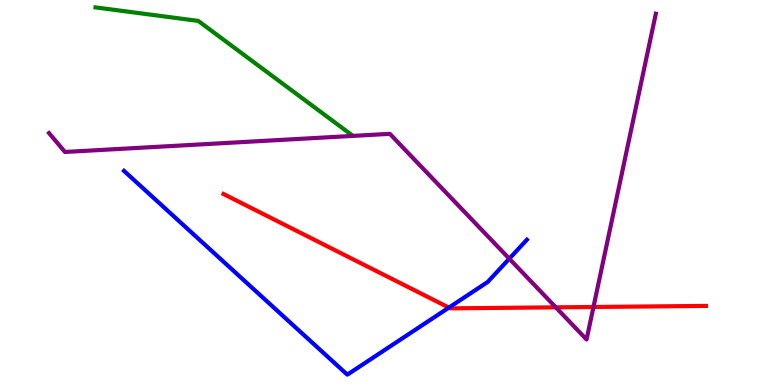[{'lines': ['blue', 'red'], 'intersections': [{'x': 5.79, 'y': 2.01}]}, {'lines': ['green', 'red'], 'intersections': []}, {'lines': ['purple', 'red'], 'intersections': [{'x': 7.17, 'y': 2.02}, {'x': 7.66, 'y': 2.03}]}, {'lines': ['blue', 'green'], 'intersections': []}, {'lines': ['blue', 'purple'], 'intersections': [{'x': 6.57, 'y': 3.28}]}, {'lines': ['green', 'purple'], 'intersections': []}]